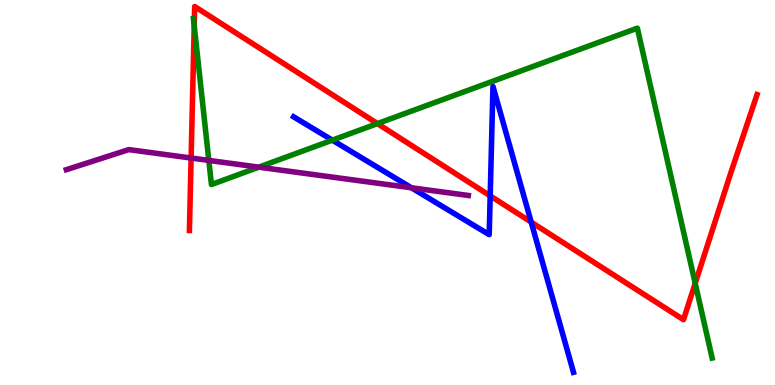[{'lines': ['blue', 'red'], 'intersections': [{'x': 6.33, 'y': 4.91}, {'x': 6.85, 'y': 4.23}]}, {'lines': ['green', 'red'], 'intersections': [{'x': 2.51, 'y': 9.33}, {'x': 4.87, 'y': 6.79}, {'x': 8.97, 'y': 2.64}]}, {'lines': ['purple', 'red'], 'intersections': [{'x': 2.47, 'y': 5.9}]}, {'lines': ['blue', 'green'], 'intersections': [{'x': 4.29, 'y': 6.36}]}, {'lines': ['blue', 'purple'], 'intersections': [{'x': 5.31, 'y': 5.12}]}, {'lines': ['green', 'purple'], 'intersections': [{'x': 2.69, 'y': 5.83}, {'x': 3.34, 'y': 5.66}]}]